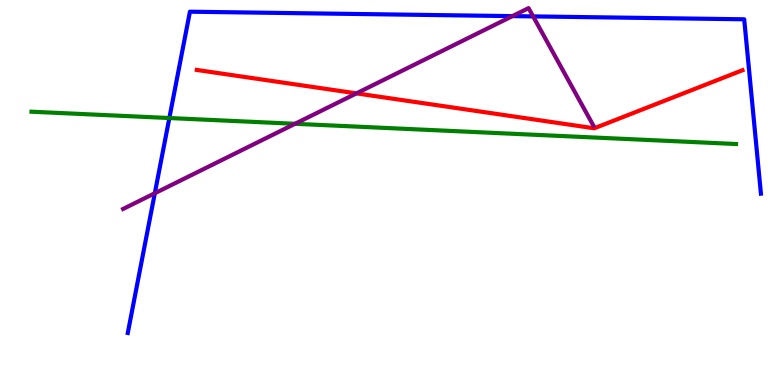[{'lines': ['blue', 'red'], 'intersections': []}, {'lines': ['green', 'red'], 'intersections': []}, {'lines': ['purple', 'red'], 'intersections': [{'x': 4.6, 'y': 7.57}]}, {'lines': ['blue', 'green'], 'intersections': [{'x': 2.19, 'y': 6.93}]}, {'lines': ['blue', 'purple'], 'intersections': [{'x': 2.0, 'y': 4.98}, {'x': 6.61, 'y': 9.58}, {'x': 6.88, 'y': 9.57}]}, {'lines': ['green', 'purple'], 'intersections': [{'x': 3.81, 'y': 6.78}]}]